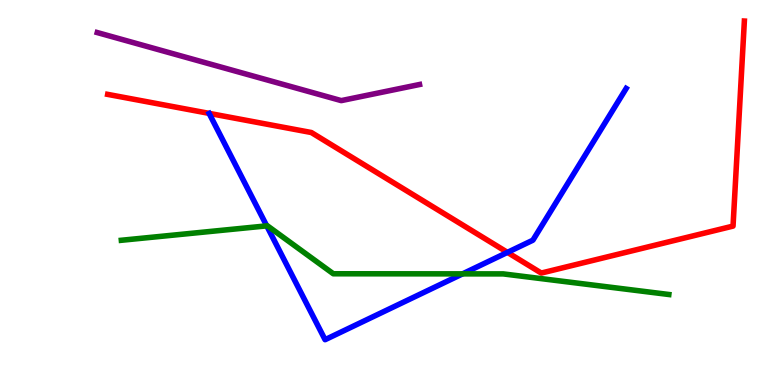[{'lines': ['blue', 'red'], 'intersections': [{'x': 6.55, 'y': 3.44}]}, {'lines': ['green', 'red'], 'intersections': []}, {'lines': ['purple', 'red'], 'intersections': []}, {'lines': ['blue', 'green'], 'intersections': [{'x': 3.44, 'y': 4.13}, {'x': 5.97, 'y': 2.89}]}, {'lines': ['blue', 'purple'], 'intersections': []}, {'lines': ['green', 'purple'], 'intersections': []}]